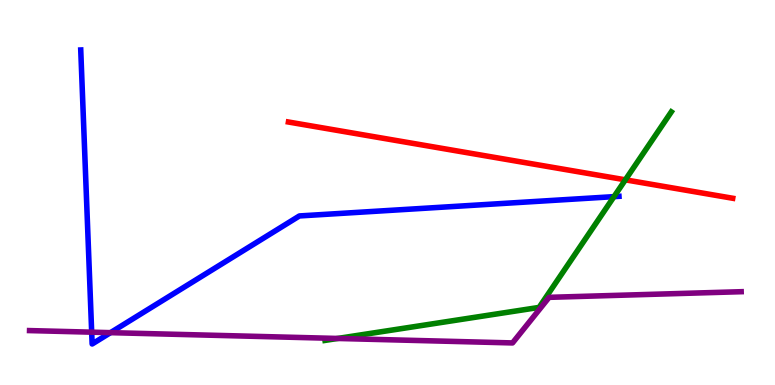[{'lines': ['blue', 'red'], 'intersections': []}, {'lines': ['green', 'red'], 'intersections': [{'x': 8.07, 'y': 5.33}]}, {'lines': ['purple', 'red'], 'intersections': []}, {'lines': ['blue', 'green'], 'intersections': [{'x': 7.92, 'y': 4.89}]}, {'lines': ['blue', 'purple'], 'intersections': [{'x': 1.18, 'y': 1.37}, {'x': 1.43, 'y': 1.36}]}, {'lines': ['green', 'purple'], 'intersections': [{'x': 4.36, 'y': 1.21}]}]